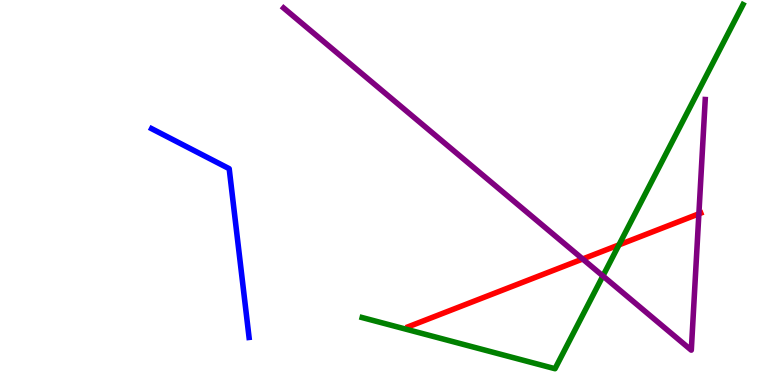[{'lines': ['blue', 'red'], 'intersections': []}, {'lines': ['green', 'red'], 'intersections': [{'x': 7.99, 'y': 3.64}]}, {'lines': ['purple', 'red'], 'intersections': [{'x': 7.52, 'y': 3.27}, {'x': 9.02, 'y': 4.45}]}, {'lines': ['blue', 'green'], 'intersections': []}, {'lines': ['blue', 'purple'], 'intersections': []}, {'lines': ['green', 'purple'], 'intersections': [{'x': 7.78, 'y': 2.83}]}]